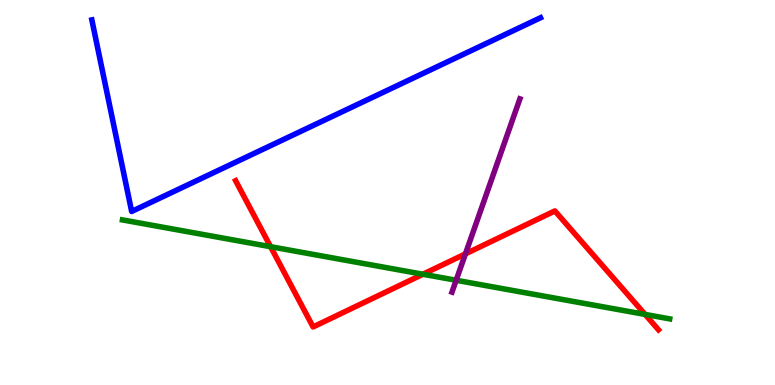[{'lines': ['blue', 'red'], 'intersections': []}, {'lines': ['green', 'red'], 'intersections': [{'x': 3.49, 'y': 3.59}, {'x': 5.46, 'y': 2.88}, {'x': 8.32, 'y': 1.83}]}, {'lines': ['purple', 'red'], 'intersections': [{'x': 6.01, 'y': 3.41}]}, {'lines': ['blue', 'green'], 'intersections': []}, {'lines': ['blue', 'purple'], 'intersections': []}, {'lines': ['green', 'purple'], 'intersections': [{'x': 5.89, 'y': 2.72}]}]